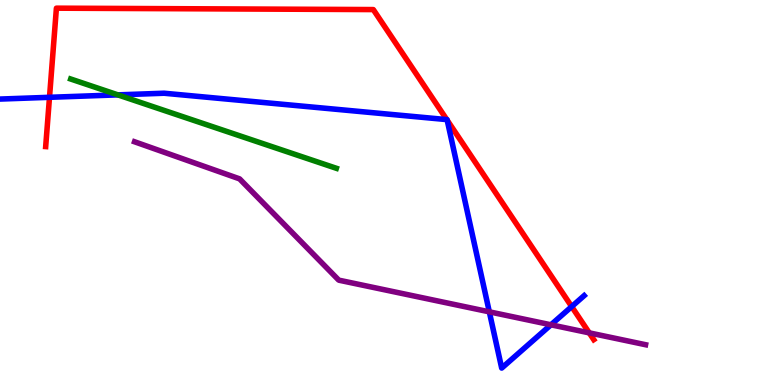[{'lines': ['blue', 'red'], 'intersections': [{'x': 0.639, 'y': 7.47}, {'x': 5.77, 'y': 6.89}, {'x': 5.77, 'y': 6.88}, {'x': 7.38, 'y': 2.04}]}, {'lines': ['green', 'red'], 'intersections': []}, {'lines': ['purple', 'red'], 'intersections': [{'x': 7.6, 'y': 1.35}]}, {'lines': ['blue', 'green'], 'intersections': [{'x': 1.52, 'y': 7.54}]}, {'lines': ['blue', 'purple'], 'intersections': [{'x': 6.31, 'y': 1.9}, {'x': 7.11, 'y': 1.56}]}, {'lines': ['green', 'purple'], 'intersections': []}]